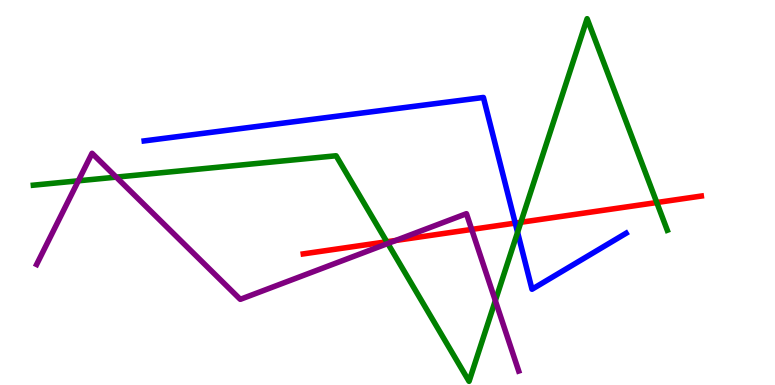[{'lines': ['blue', 'red'], 'intersections': [{'x': 6.65, 'y': 4.21}]}, {'lines': ['green', 'red'], 'intersections': [{'x': 4.99, 'y': 3.72}, {'x': 6.72, 'y': 4.23}, {'x': 8.47, 'y': 4.74}]}, {'lines': ['purple', 'red'], 'intersections': [{'x': 5.11, 'y': 3.75}, {'x': 6.09, 'y': 4.04}]}, {'lines': ['blue', 'green'], 'intersections': [{'x': 6.68, 'y': 3.97}]}, {'lines': ['blue', 'purple'], 'intersections': []}, {'lines': ['green', 'purple'], 'intersections': [{'x': 1.01, 'y': 5.3}, {'x': 1.5, 'y': 5.4}, {'x': 5.0, 'y': 3.68}, {'x': 6.39, 'y': 2.19}]}]